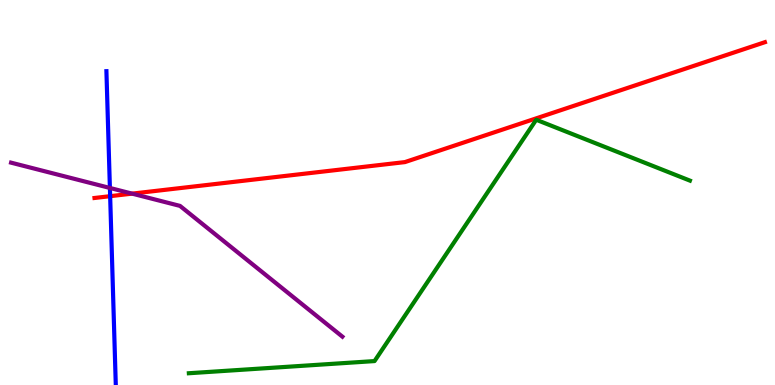[{'lines': ['blue', 'red'], 'intersections': [{'x': 1.42, 'y': 4.9}]}, {'lines': ['green', 'red'], 'intersections': []}, {'lines': ['purple', 'red'], 'intersections': [{'x': 1.7, 'y': 4.97}]}, {'lines': ['blue', 'green'], 'intersections': []}, {'lines': ['blue', 'purple'], 'intersections': [{'x': 1.42, 'y': 5.12}]}, {'lines': ['green', 'purple'], 'intersections': []}]